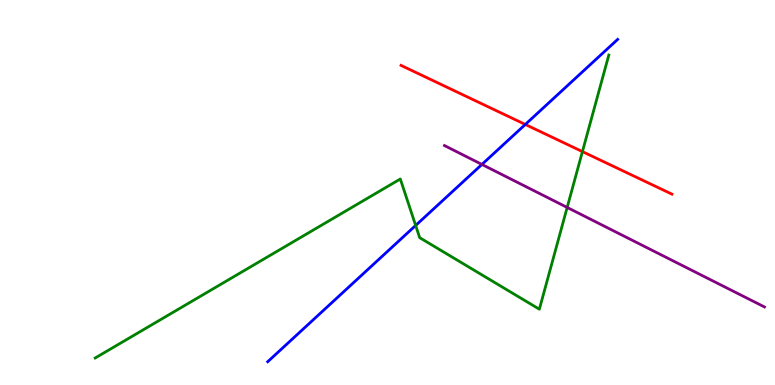[{'lines': ['blue', 'red'], 'intersections': [{'x': 6.78, 'y': 6.77}]}, {'lines': ['green', 'red'], 'intersections': [{'x': 7.52, 'y': 6.06}]}, {'lines': ['purple', 'red'], 'intersections': []}, {'lines': ['blue', 'green'], 'intersections': [{'x': 5.36, 'y': 4.14}]}, {'lines': ['blue', 'purple'], 'intersections': [{'x': 6.22, 'y': 5.73}]}, {'lines': ['green', 'purple'], 'intersections': [{'x': 7.32, 'y': 4.61}]}]